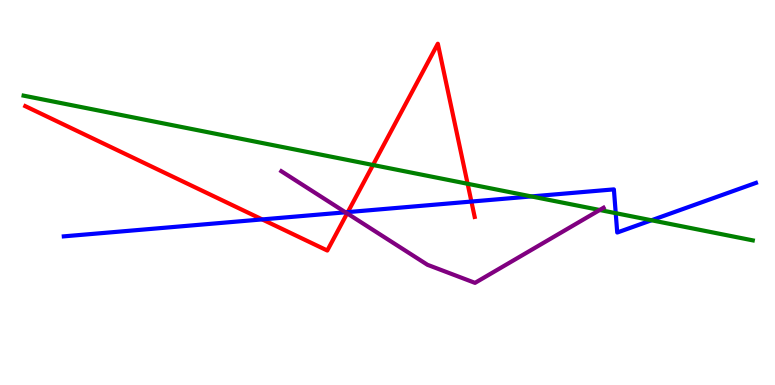[{'lines': ['blue', 'red'], 'intersections': [{'x': 3.38, 'y': 4.3}, {'x': 4.49, 'y': 4.49}, {'x': 6.08, 'y': 4.76}]}, {'lines': ['green', 'red'], 'intersections': [{'x': 4.81, 'y': 5.71}, {'x': 6.03, 'y': 5.23}]}, {'lines': ['purple', 'red'], 'intersections': [{'x': 4.48, 'y': 4.46}]}, {'lines': ['blue', 'green'], 'intersections': [{'x': 6.86, 'y': 4.9}, {'x': 7.94, 'y': 4.46}, {'x': 8.41, 'y': 4.28}]}, {'lines': ['blue', 'purple'], 'intersections': [{'x': 4.46, 'y': 4.49}]}, {'lines': ['green', 'purple'], 'intersections': [{'x': 7.74, 'y': 4.55}]}]